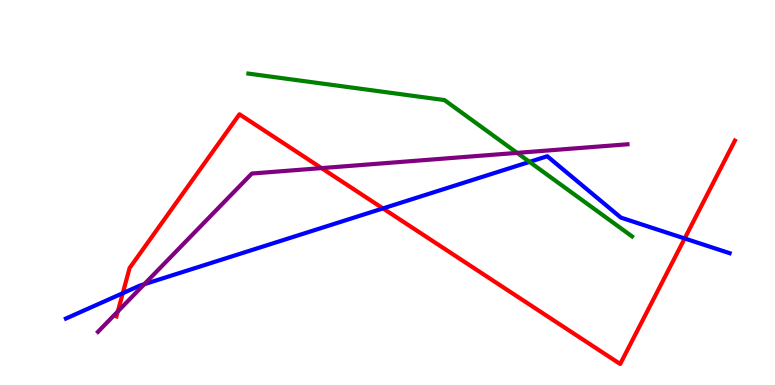[{'lines': ['blue', 'red'], 'intersections': [{'x': 1.58, 'y': 2.38}, {'x': 4.94, 'y': 4.59}, {'x': 8.83, 'y': 3.81}]}, {'lines': ['green', 'red'], 'intersections': []}, {'lines': ['purple', 'red'], 'intersections': [{'x': 1.52, 'y': 1.91}, {'x': 4.15, 'y': 5.63}]}, {'lines': ['blue', 'green'], 'intersections': [{'x': 6.83, 'y': 5.8}]}, {'lines': ['blue', 'purple'], 'intersections': [{'x': 1.86, 'y': 2.62}]}, {'lines': ['green', 'purple'], 'intersections': [{'x': 6.67, 'y': 6.03}]}]